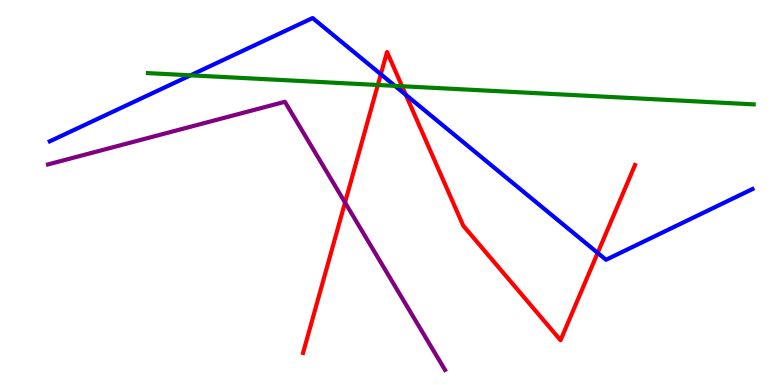[{'lines': ['blue', 'red'], 'intersections': [{'x': 4.91, 'y': 8.07}, {'x': 5.24, 'y': 7.54}, {'x': 7.71, 'y': 3.43}]}, {'lines': ['green', 'red'], 'intersections': [{'x': 4.88, 'y': 7.79}, {'x': 5.19, 'y': 7.76}]}, {'lines': ['purple', 'red'], 'intersections': [{'x': 4.45, 'y': 4.74}]}, {'lines': ['blue', 'green'], 'intersections': [{'x': 2.46, 'y': 8.04}, {'x': 5.1, 'y': 7.77}]}, {'lines': ['blue', 'purple'], 'intersections': []}, {'lines': ['green', 'purple'], 'intersections': []}]